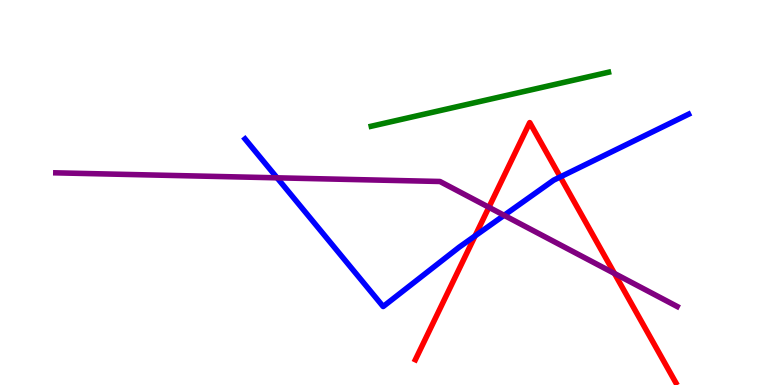[{'lines': ['blue', 'red'], 'intersections': [{'x': 6.13, 'y': 3.87}, {'x': 7.23, 'y': 5.4}]}, {'lines': ['green', 'red'], 'intersections': []}, {'lines': ['purple', 'red'], 'intersections': [{'x': 6.31, 'y': 4.62}, {'x': 7.93, 'y': 2.9}]}, {'lines': ['blue', 'green'], 'intersections': []}, {'lines': ['blue', 'purple'], 'intersections': [{'x': 3.58, 'y': 5.38}, {'x': 6.5, 'y': 4.41}]}, {'lines': ['green', 'purple'], 'intersections': []}]